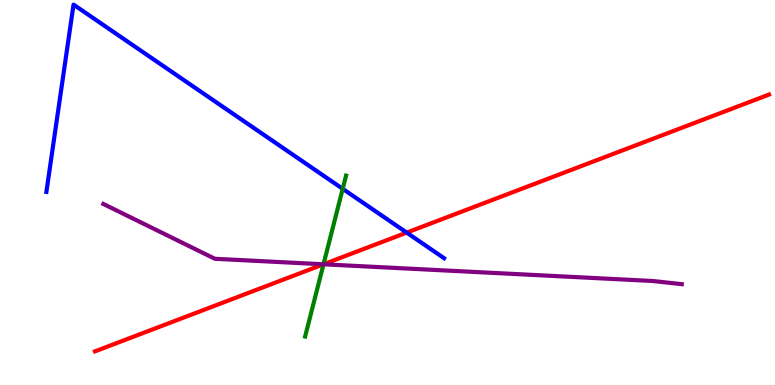[{'lines': ['blue', 'red'], 'intersections': [{'x': 5.25, 'y': 3.96}]}, {'lines': ['green', 'red'], 'intersections': [{'x': 4.17, 'y': 3.14}]}, {'lines': ['purple', 'red'], 'intersections': [{'x': 4.17, 'y': 3.14}]}, {'lines': ['blue', 'green'], 'intersections': [{'x': 4.42, 'y': 5.1}]}, {'lines': ['blue', 'purple'], 'intersections': []}, {'lines': ['green', 'purple'], 'intersections': [{'x': 4.17, 'y': 3.14}]}]